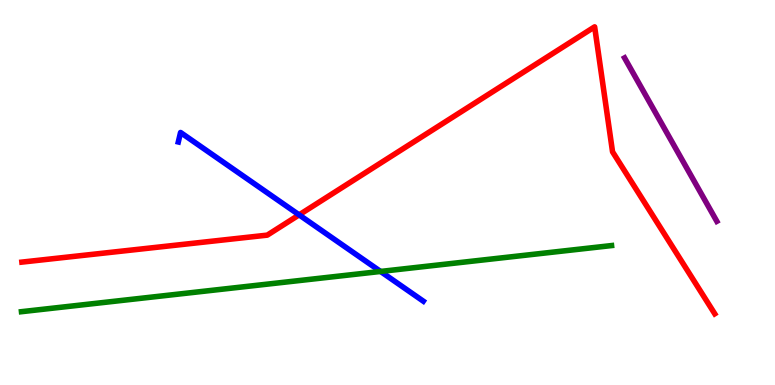[{'lines': ['blue', 'red'], 'intersections': [{'x': 3.86, 'y': 4.42}]}, {'lines': ['green', 'red'], 'intersections': []}, {'lines': ['purple', 'red'], 'intersections': []}, {'lines': ['blue', 'green'], 'intersections': [{'x': 4.91, 'y': 2.95}]}, {'lines': ['blue', 'purple'], 'intersections': []}, {'lines': ['green', 'purple'], 'intersections': []}]